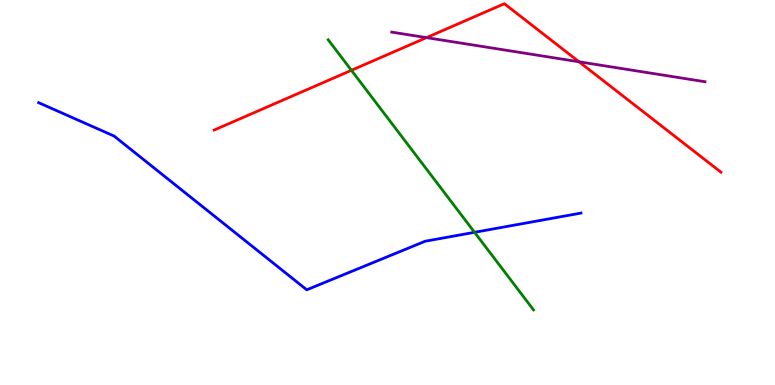[{'lines': ['blue', 'red'], 'intersections': []}, {'lines': ['green', 'red'], 'intersections': [{'x': 4.53, 'y': 8.17}]}, {'lines': ['purple', 'red'], 'intersections': [{'x': 5.5, 'y': 9.02}, {'x': 7.47, 'y': 8.4}]}, {'lines': ['blue', 'green'], 'intersections': [{'x': 6.12, 'y': 3.97}]}, {'lines': ['blue', 'purple'], 'intersections': []}, {'lines': ['green', 'purple'], 'intersections': []}]